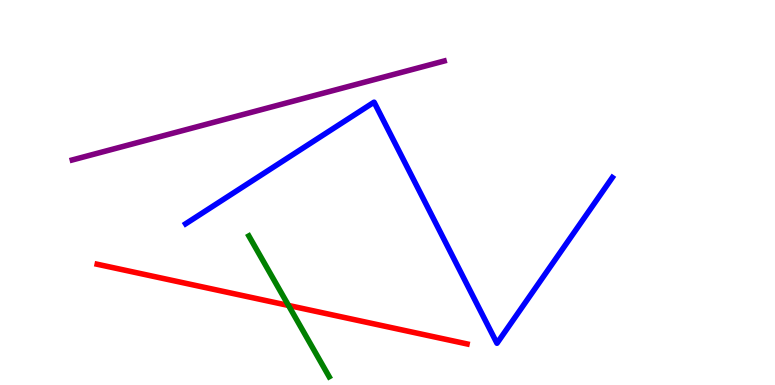[{'lines': ['blue', 'red'], 'intersections': []}, {'lines': ['green', 'red'], 'intersections': [{'x': 3.72, 'y': 2.07}]}, {'lines': ['purple', 'red'], 'intersections': []}, {'lines': ['blue', 'green'], 'intersections': []}, {'lines': ['blue', 'purple'], 'intersections': []}, {'lines': ['green', 'purple'], 'intersections': []}]